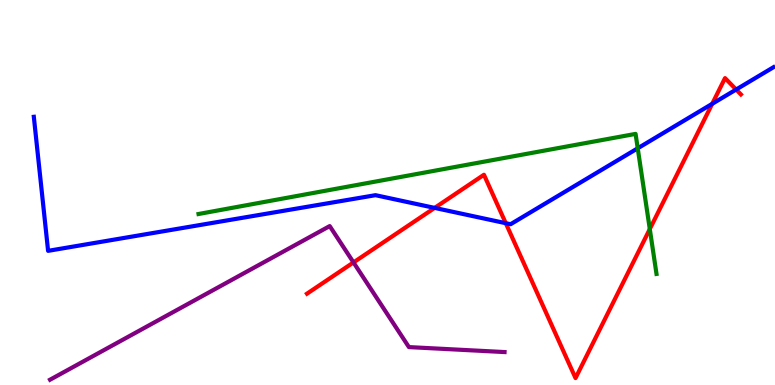[{'lines': ['blue', 'red'], 'intersections': [{'x': 5.61, 'y': 4.6}, {'x': 6.53, 'y': 4.2}, {'x': 9.19, 'y': 7.3}, {'x': 9.5, 'y': 7.67}]}, {'lines': ['green', 'red'], 'intersections': [{'x': 8.38, 'y': 4.05}]}, {'lines': ['purple', 'red'], 'intersections': [{'x': 4.56, 'y': 3.18}]}, {'lines': ['blue', 'green'], 'intersections': [{'x': 8.23, 'y': 6.15}]}, {'lines': ['blue', 'purple'], 'intersections': []}, {'lines': ['green', 'purple'], 'intersections': []}]